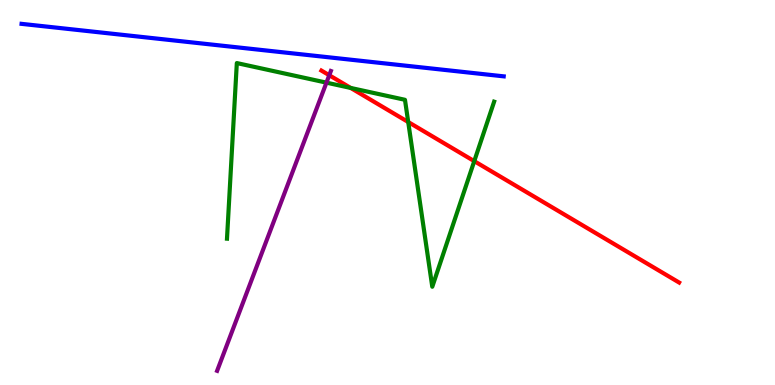[{'lines': ['blue', 'red'], 'intersections': []}, {'lines': ['green', 'red'], 'intersections': [{'x': 4.53, 'y': 7.72}, {'x': 5.27, 'y': 6.83}, {'x': 6.12, 'y': 5.81}]}, {'lines': ['purple', 'red'], 'intersections': [{'x': 4.25, 'y': 8.05}]}, {'lines': ['blue', 'green'], 'intersections': []}, {'lines': ['blue', 'purple'], 'intersections': []}, {'lines': ['green', 'purple'], 'intersections': [{'x': 4.21, 'y': 7.85}]}]